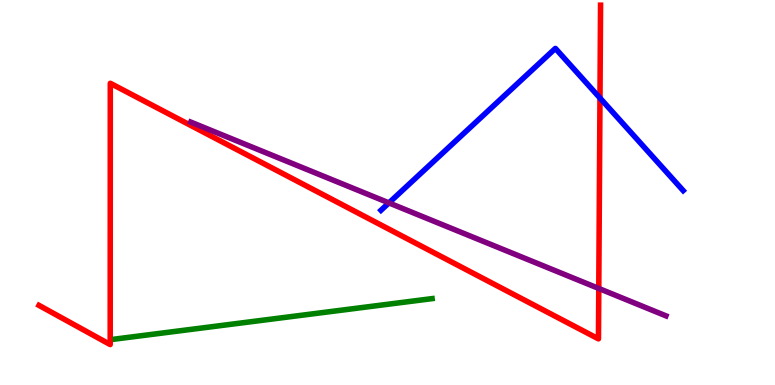[{'lines': ['blue', 'red'], 'intersections': [{'x': 7.74, 'y': 7.45}]}, {'lines': ['green', 'red'], 'intersections': []}, {'lines': ['purple', 'red'], 'intersections': [{'x': 7.73, 'y': 2.51}]}, {'lines': ['blue', 'green'], 'intersections': []}, {'lines': ['blue', 'purple'], 'intersections': [{'x': 5.02, 'y': 4.73}]}, {'lines': ['green', 'purple'], 'intersections': []}]